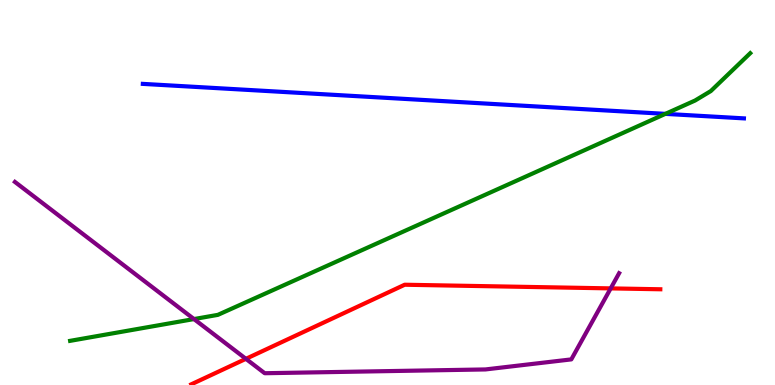[{'lines': ['blue', 'red'], 'intersections': []}, {'lines': ['green', 'red'], 'intersections': []}, {'lines': ['purple', 'red'], 'intersections': [{'x': 3.17, 'y': 0.68}, {'x': 7.88, 'y': 2.51}]}, {'lines': ['blue', 'green'], 'intersections': [{'x': 8.59, 'y': 7.04}]}, {'lines': ['blue', 'purple'], 'intersections': []}, {'lines': ['green', 'purple'], 'intersections': [{'x': 2.5, 'y': 1.71}]}]